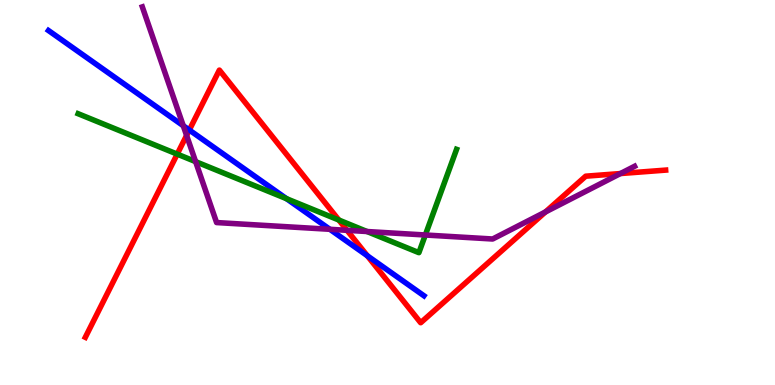[{'lines': ['blue', 'red'], 'intersections': [{'x': 2.44, 'y': 6.62}, {'x': 4.74, 'y': 3.36}]}, {'lines': ['green', 'red'], 'intersections': [{'x': 2.29, 'y': 6.0}, {'x': 4.37, 'y': 4.29}]}, {'lines': ['purple', 'red'], 'intersections': [{'x': 2.41, 'y': 6.48}, {'x': 4.48, 'y': 4.02}, {'x': 7.04, 'y': 4.49}, {'x': 8.01, 'y': 5.49}]}, {'lines': ['blue', 'green'], 'intersections': [{'x': 3.7, 'y': 4.84}]}, {'lines': ['blue', 'purple'], 'intersections': [{'x': 2.36, 'y': 6.73}, {'x': 4.26, 'y': 4.04}]}, {'lines': ['green', 'purple'], 'intersections': [{'x': 2.52, 'y': 5.8}, {'x': 4.74, 'y': 3.99}, {'x': 5.49, 'y': 3.9}]}]